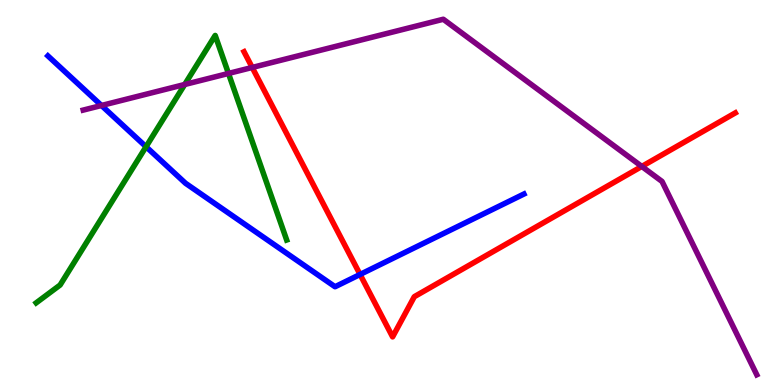[{'lines': ['blue', 'red'], 'intersections': [{'x': 4.65, 'y': 2.87}]}, {'lines': ['green', 'red'], 'intersections': []}, {'lines': ['purple', 'red'], 'intersections': [{'x': 3.25, 'y': 8.25}, {'x': 8.28, 'y': 5.68}]}, {'lines': ['blue', 'green'], 'intersections': [{'x': 1.88, 'y': 6.19}]}, {'lines': ['blue', 'purple'], 'intersections': [{'x': 1.31, 'y': 7.26}]}, {'lines': ['green', 'purple'], 'intersections': [{'x': 2.38, 'y': 7.81}, {'x': 2.95, 'y': 8.09}]}]